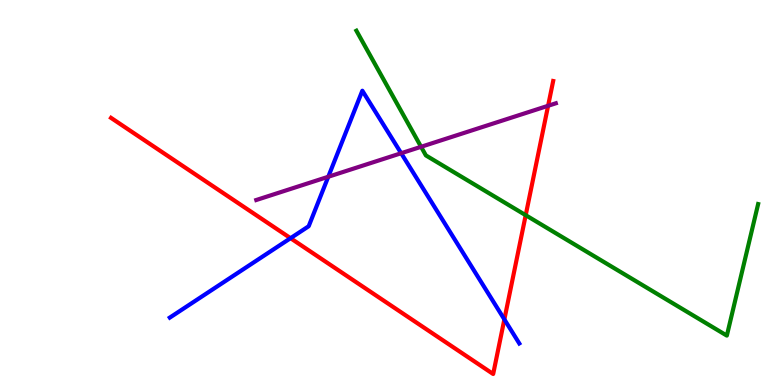[{'lines': ['blue', 'red'], 'intersections': [{'x': 3.75, 'y': 3.81}, {'x': 6.51, 'y': 1.7}]}, {'lines': ['green', 'red'], 'intersections': [{'x': 6.78, 'y': 4.41}]}, {'lines': ['purple', 'red'], 'intersections': [{'x': 7.07, 'y': 7.25}]}, {'lines': ['blue', 'green'], 'intersections': []}, {'lines': ['blue', 'purple'], 'intersections': [{'x': 4.24, 'y': 5.41}, {'x': 5.18, 'y': 6.02}]}, {'lines': ['green', 'purple'], 'intersections': [{'x': 5.43, 'y': 6.19}]}]